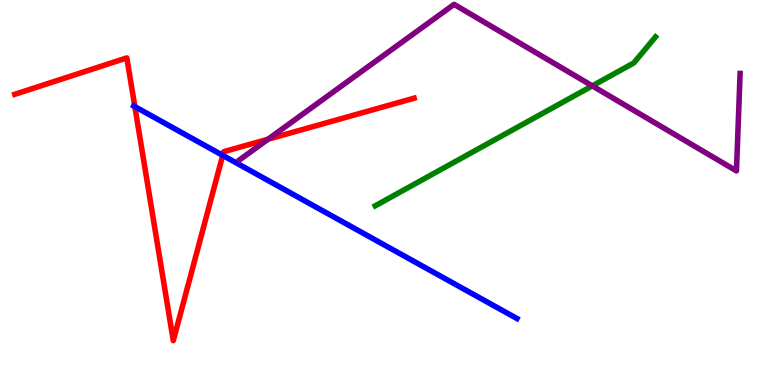[{'lines': ['blue', 'red'], 'intersections': [{'x': 1.74, 'y': 7.23}, {'x': 2.87, 'y': 5.96}]}, {'lines': ['green', 'red'], 'intersections': []}, {'lines': ['purple', 'red'], 'intersections': [{'x': 3.46, 'y': 6.38}]}, {'lines': ['blue', 'green'], 'intersections': []}, {'lines': ['blue', 'purple'], 'intersections': []}, {'lines': ['green', 'purple'], 'intersections': [{'x': 7.64, 'y': 7.77}]}]